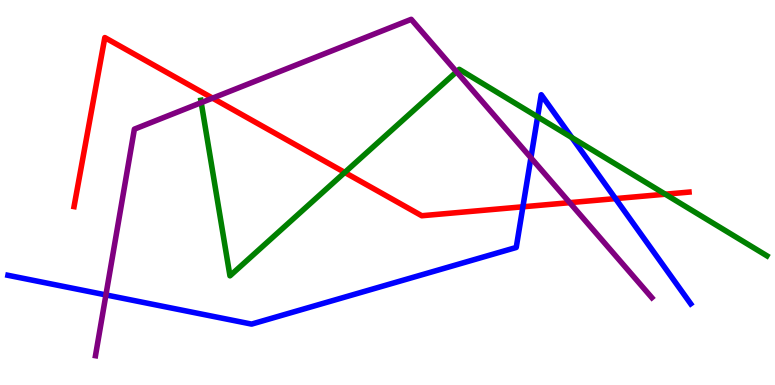[{'lines': ['blue', 'red'], 'intersections': [{'x': 6.75, 'y': 4.63}, {'x': 7.94, 'y': 4.84}]}, {'lines': ['green', 'red'], 'intersections': [{'x': 4.45, 'y': 5.52}, {'x': 8.58, 'y': 4.96}]}, {'lines': ['purple', 'red'], 'intersections': [{'x': 2.74, 'y': 7.45}, {'x': 7.35, 'y': 4.74}]}, {'lines': ['blue', 'green'], 'intersections': [{'x': 6.94, 'y': 6.97}, {'x': 7.38, 'y': 6.43}]}, {'lines': ['blue', 'purple'], 'intersections': [{'x': 1.37, 'y': 2.34}, {'x': 6.85, 'y': 5.9}]}, {'lines': ['green', 'purple'], 'intersections': [{'x': 2.6, 'y': 7.33}, {'x': 5.89, 'y': 8.14}]}]